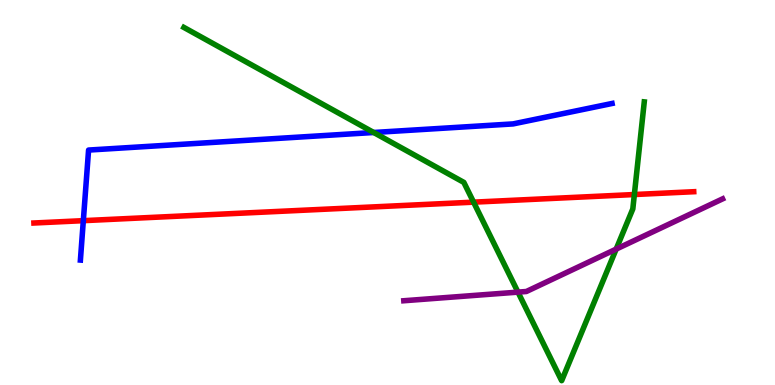[{'lines': ['blue', 'red'], 'intersections': [{'x': 1.08, 'y': 4.27}]}, {'lines': ['green', 'red'], 'intersections': [{'x': 6.11, 'y': 4.75}, {'x': 8.19, 'y': 4.95}]}, {'lines': ['purple', 'red'], 'intersections': []}, {'lines': ['blue', 'green'], 'intersections': [{'x': 4.82, 'y': 6.56}]}, {'lines': ['blue', 'purple'], 'intersections': []}, {'lines': ['green', 'purple'], 'intersections': [{'x': 6.68, 'y': 2.41}, {'x': 7.95, 'y': 3.53}]}]